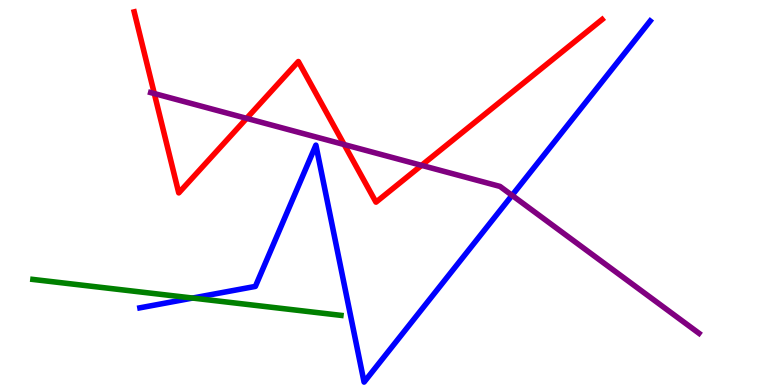[{'lines': ['blue', 'red'], 'intersections': []}, {'lines': ['green', 'red'], 'intersections': []}, {'lines': ['purple', 'red'], 'intersections': [{'x': 1.99, 'y': 7.57}, {'x': 3.18, 'y': 6.93}, {'x': 4.44, 'y': 6.25}, {'x': 5.44, 'y': 5.71}]}, {'lines': ['blue', 'green'], 'intersections': [{'x': 2.48, 'y': 2.26}]}, {'lines': ['blue', 'purple'], 'intersections': [{'x': 6.61, 'y': 4.93}]}, {'lines': ['green', 'purple'], 'intersections': []}]